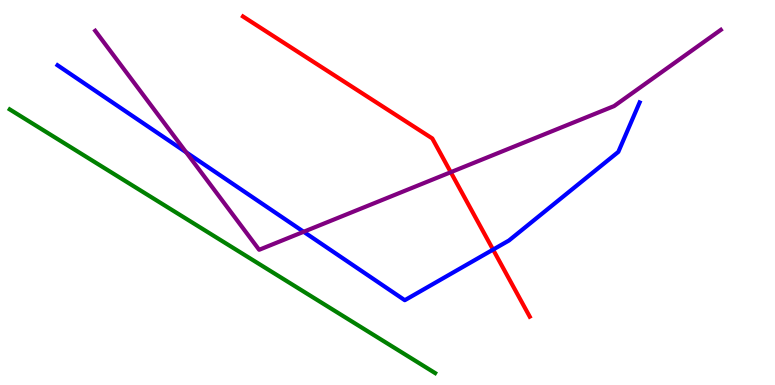[{'lines': ['blue', 'red'], 'intersections': [{'x': 6.36, 'y': 3.52}]}, {'lines': ['green', 'red'], 'intersections': []}, {'lines': ['purple', 'red'], 'intersections': [{'x': 5.82, 'y': 5.53}]}, {'lines': ['blue', 'green'], 'intersections': []}, {'lines': ['blue', 'purple'], 'intersections': [{'x': 2.4, 'y': 6.04}, {'x': 3.92, 'y': 3.98}]}, {'lines': ['green', 'purple'], 'intersections': []}]